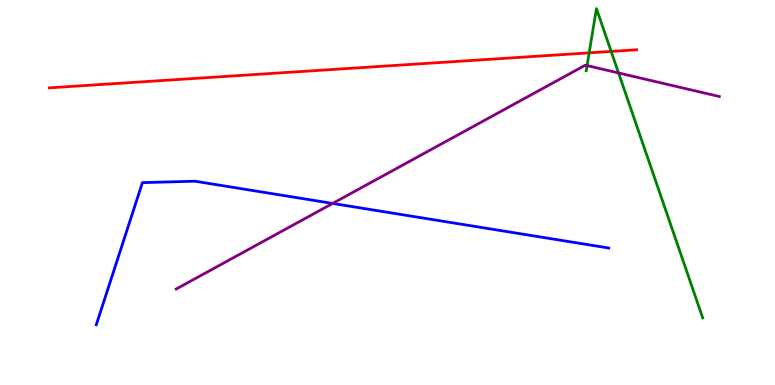[{'lines': ['blue', 'red'], 'intersections': []}, {'lines': ['green', 'red'], 'intersections': [{'x': 7.6, 'y': 8.63}, {'x': 7.89, 'y': 8.66}]}, {'lines': ['purple', 'red'], 'intersections': []}, {'lines': ['blue', 'green'], 'intersections': []}, {'lines': ['blue', 'purple'], 'intersections': [{'x': 4.29, 'y': 4.72}]}, {'lines': ['green', 'purple'], 'intersections': [{'x': 7.57, 'y': 8.3}, {'x': 7.98, 'y': 8.11}]}]